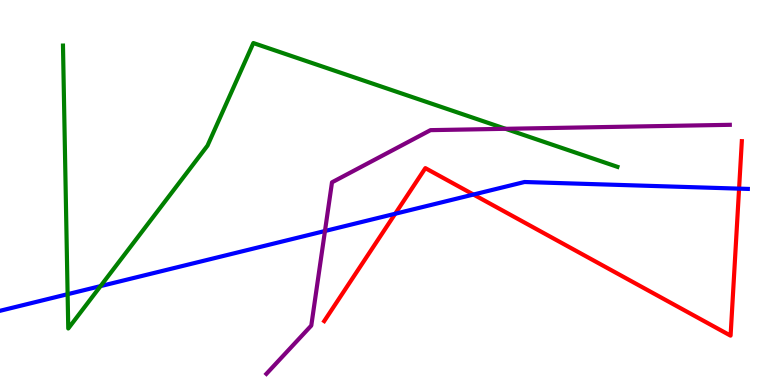[{'lines': ['blue', 'red'], 'intersections': [{'x': 5.1, 'y': 4.45}, {'x': 6.11, 'y': 4.95}, {'x': 9.54, 'y': 5.1}]}, {'lines': ['green', 'red'], 'intersections': []}, {'lines': ['purple', 'red'], 'intersections': []}, {'lines': ['blue', 'green'], 'intersections': [{'x': 0.872, 'y': 2.36}, {'x': 1.3, 'y': 2.57}]}, {'lines': ['blue', 'purple'], 'intersections': [{'x': 4.19, 'y': 4.0}]}, {'lines': ['green', 'purple'], 'intersections': [{'x': 6.52, 'y': 6.65}]}]